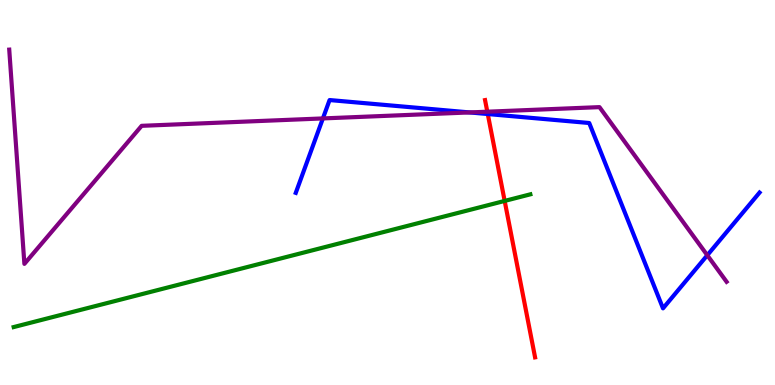[{'lines': ['blue', 'red'], 'intersections': [{'x': 6.29, 'y': 7.04}]}, {'lines': ['green', 'red'], 'intersections': [{'x': 6.51, 'y': 4.78}]}, {'lines': ['purple', 'red'], 'intersections': [{'x': 6.29, 'y': 7.1}]}, {'lines': ['blue', 'green'], 'intersections': []}, {'lines': ['blue', 'purple'], 'intersections': [{'x': 4.17, 'y': 6.92}, {'x': 6.06, 'y': 7.08}, {'x': 9.13, 'y': 3.37}]}, {'lines': ['green', 'purple'], 'intersections': []}]